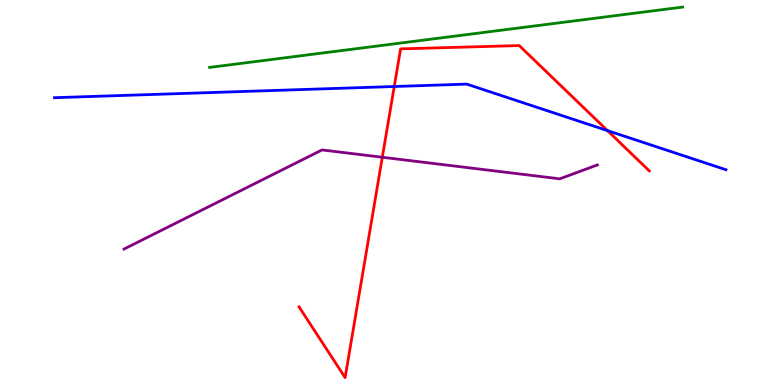[{'lines': ['blue', 'red'], 'intersections': [{'x': 5.09, 'y': 7.75}, {'x': 7.84, 'y': 6.61}]}, {'lines': ['green', 'red'], 'intersections': []}, {'lines': ['purple', 'red'], 'intersections': [{'x': 4.93, 'y': 5.92}]}, {'lines': ['blue', 'green'], 'intersections': []}, {'lines': ['blue', 'purple'], 'intersections': []}, {'lines': ['green', 'purple'], 'intersections': []}]